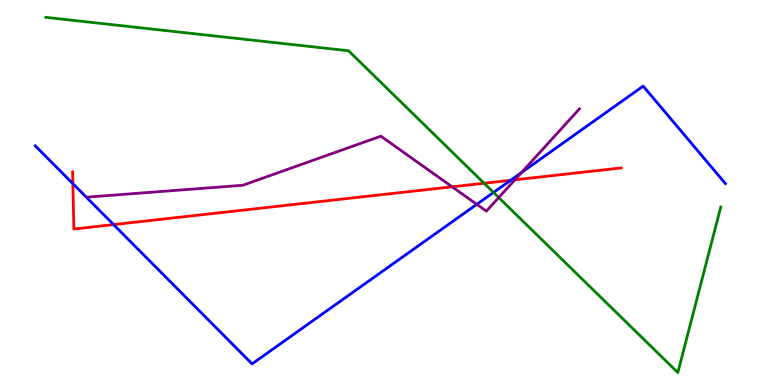[{'lines': ['blue', 'red'], 'intersections': [{'x': 0.941, 'y': 5.23}, {'x': 1.47, 'y': 4.17}, {'x': 6.59, 'y': 5.32}]}, {'lines': ['green', 'red'], 'intersections': [{'x': 6.25, 'y': 5.24}]}, {'lines': ['purple', 'red'], 'intersections': [{'x': 5.83, 'y': 5.15}, {'x': 6.64, 'y': 5.33}]}, {'lines': ['blue', 'green'], 'intersections': [{'x': 6.37, 'y': 5.0}]}, {'lines': ['blue', 'purple'], 'intersections': [{'x': 6.15, 'y': 4.69}, {'x': 6.73, 'y': 5.52}]}, {'lines': ['green', 'purple'], 'intersections': [{'x': 6.44, 'y': 4.87}]}]